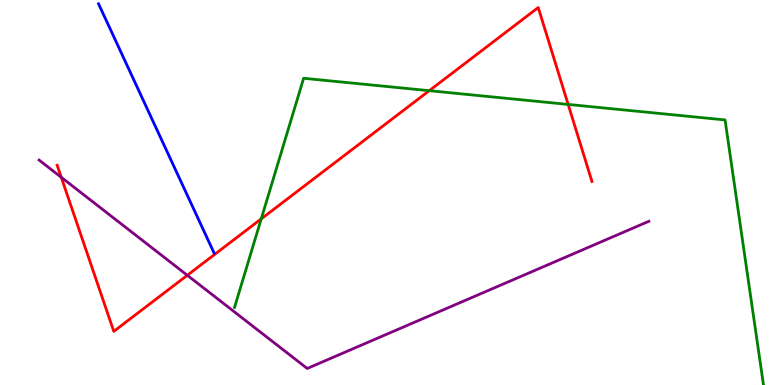[{'lines': ['blue', 'red'], 'intersections': []}, {'lines': ['green', 'red'], 'intersections': [{'x': 3.37, 'y': 4.31}, {'x': 5.54, 'y': 7.64}, {'x': 7.33, 'y': 7.29}]}, {'lines': ['purple', 'red'], 'intersections': [{'x': 0.79, 'y': 5.39}, {'x': 2.42, 'y': 2.85}]}, {'lines': ['blue', 'green'], 'intersections': []}, {'lines': ['blue', 'purple'], 'intersections': []}, {'lines': ['green', 'purple'], 'intersections': []}]